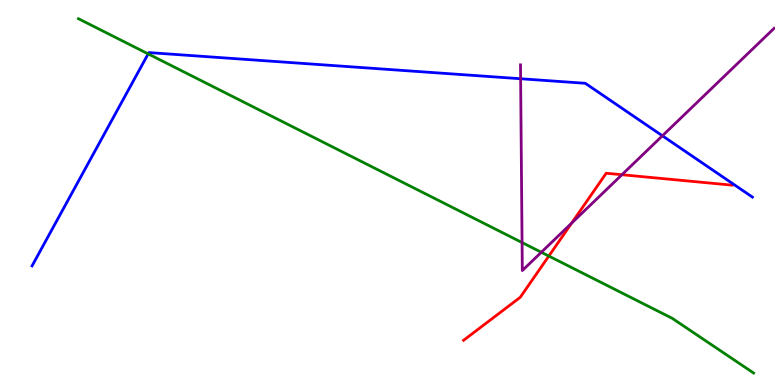[{'lines': ['blue', 'red'], 'intersections': []}, {'lines': ['green', 'red'], 'intersections': [{'x': 7.08, 'y': 3.35}]}, {'lines': ['purple', 'red'], 'intersections': [{'x': 7.38, 'y': 4.21}, {'x': 8.03, 'y': 5.46}]}, {'lines': ['blue', 'green'], 'intersections': [{'x': 1.91, 'y': 8.6}]}, {'lines': ['blue', 'purple'], 'intersections': [{'x': 6.72, 'y': 7.95}, {'x': 8.55, 'y': 6.47}]}, {'lines': ['green', 'purple'], 'intersections': [{'x': 6.74, 'y': 3.7}, {'x': 6.98, 'y': 3.45}]}]